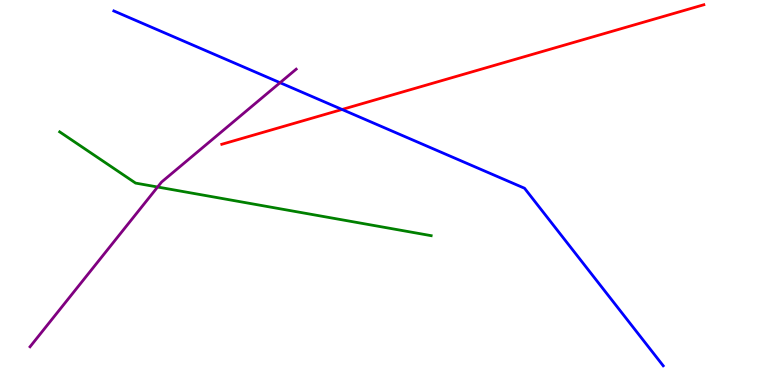[{'lines': ['blue', 'red'], 'intersections': [{'x': 4.41, 'y': 7.16}]}, {'lines': ['green', 'red'], 'intersections': []}, {'lines': ['purple', 'red'], 'intersections': []}, {'lines': ['blue', 'green'], 'intersections': []}, {'lines': ['blue', 'purple'], 'intersections': [{'x': 3.61, 'y': 7.85}]}, {'lines': ['green', 'purple'], 'intersections': [{'x': 2.03, 'y': 5.14}]}]